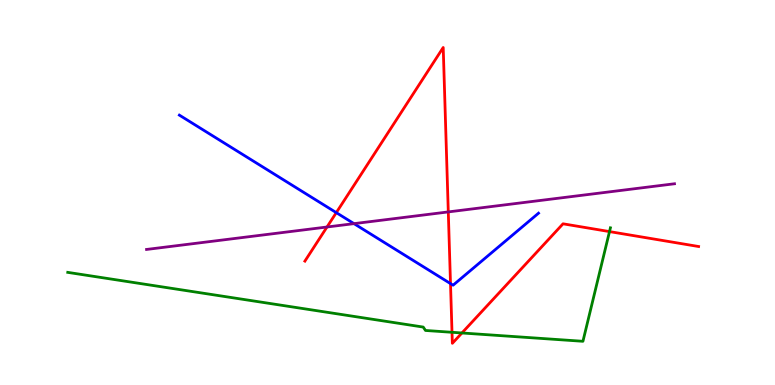[{'lines': ['blue', 'red'], 'intersections': [{'x': 4.34, 'y': 4.48}, {'x': 5.81, 'y': 2.63}]}, {'lines': ['green', 'red'], 'intersections': [{'x': 5.83, 'y': 1.37}, {'x': 5.96, 'y': 1.35}, {'x': 7.86, 'y': 3.98}]}, {'lines': ['purple', 'red'], 'intersections': [{'x': 4.22, 'y': 4.1}, {'x': 5.78, 'y': 4.5}]}, {'lines': ['blue', 'green'], 'intersections': []}, {'lines': ['blue', 'purple'], 'intersections': [{'x': 4.57, 'y': 4.19}]}, {'lines': ['green', 'purple'], 'intersections': []}]